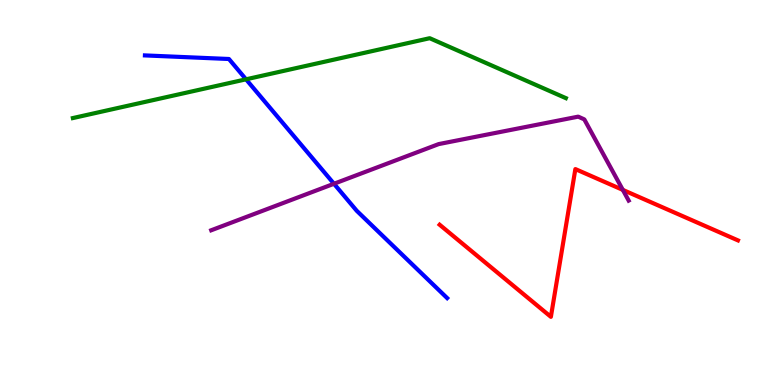[{'lines': ['blue', 'red'], 'intersections': []}, {'lines': ['green', 'red'], 'intersections': []}, {'lines': ['purple', 'red'], 'intersections': [{'x': 8.04, 'y': 5.07}]}, {'lines': ['blue', 'green'], 'intersections': [{'x': 3.17, 'y': 7.94}]}, {'lines': ['blue', 'purple'], 'intersections': [{'x': 4.31, 'y': 5.23}]}, {'lines': ['green', 'purple'], 'intersections': []}]